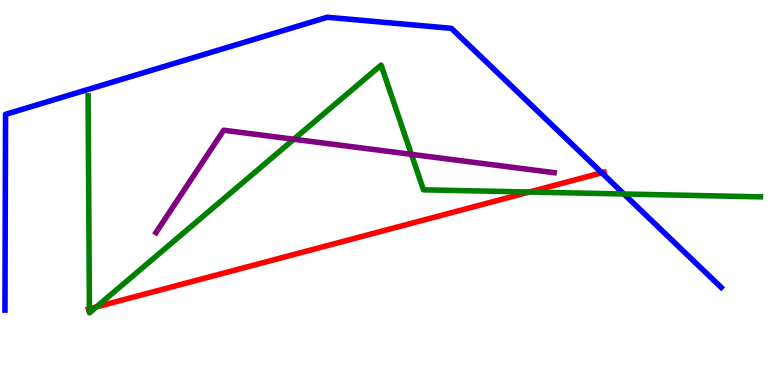[{'lines': ['blue', 'red'], 'intersections': [{'x': 7.77, 'y': 5.51}]}, {'lines': ['green', 'red'], 'intersections': [{'x': 1.15, 'y': 1.98}, {'x': 1.24, 'y': 2.03}, {'x': 6.83, 'y': 5.01}]}, {'lines': ['purple', 'red'], 'intersections': []}, {'lines': ['blue', 'green'], 'intersections': [{'x': 8.05, 'y': 4.96}]}, {'lines': ['blue', 'purple'], 'intersections': []}, {'lines': ['green', 'purple'], 'intersections': [{'x': 3.79, 'y': 6.38}, {'x': 5.31, 'y': 5.99}]}]